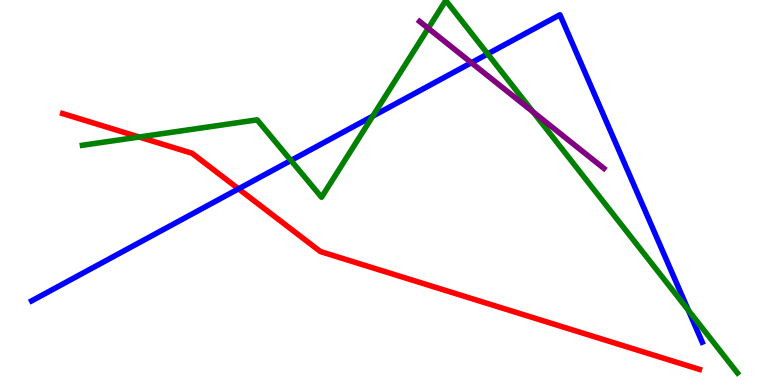[{'lines': ['blue', 'red'], 'intersections': [{'x': 3.08, 'y': 5.09}]}, {'lines': ['green', 'red'], 'intersections': [{'x': 1.8, 'y': 6.44}]}, {'lines': ['purple', 'red'], 'intersections': []}, {'lines': ['blue', 'green'], 'intersections': [{'x': 3.75, 'y': 5.83}, {'x': 4.81, 'y': 6.98}, {'x': 6.29, 'y': 8.6}, {'x': 8.88, 'y': 1.94}]}, {'lines': ['blue', 'purple'], 'intersections': [{'x': 6.08, 'y': 8.37}]}, {'lines': ['green', 'purple'], 'intersections': [{'x': 5.53, 'y': 9.26}, {'x': 6.88, 'y': 7.09}]}]